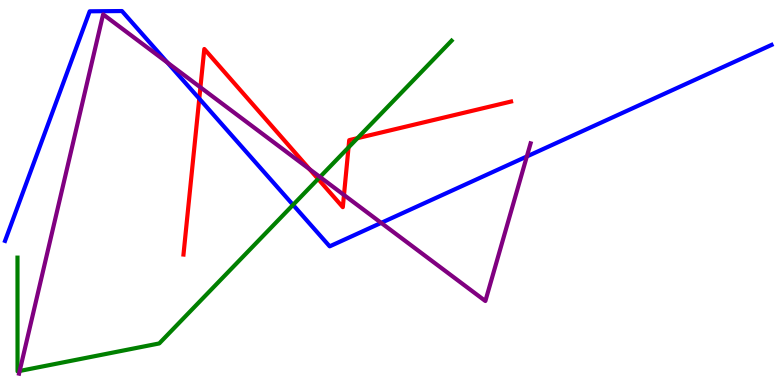[{'lines': ['blue', 'red'], 'intersections': [{'x': 2.57, 'y': 7.44}]}, {'lines': ['green', 'red'], 'intersections': [{'x': 4.1, 'y': 5.35}, {'x': 4.5, 'y': 6.17}, {'x': 4.61, 'y': 6.41}]}, {'lines': ['purple', 'red'], 'intersections': [{'x': 2.59, 'y': 7.73}, {'x': 3.99, 'y': 5.61}, {'x': 4.44, 'y': 4.94}]}, {'lines': ['blue', 'green'], 'intersections': [{'x': 3.78, 'y': 4.68}]}, {'lines': ['blue', 'purple'], 'intersections': [{'x': 2.16, 'y': 8.37}, {'x': 4.92, 'y': 4.21}, {'x': 6.8, 'y': 5.94}]}, {'lines': ['green', 'purple'], 'intersections': [{'x': 0.254, 'y': 0.365}, {'x': 4.13, 'y': 5.4}]}]